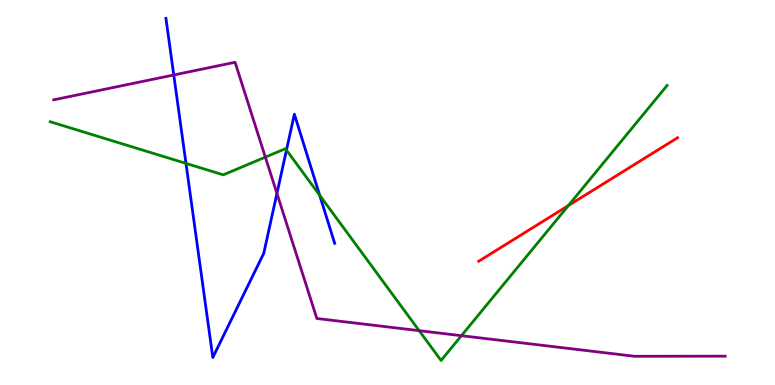[{'lines': ['blue', 'red'], 'intersections': []}, {'lines': ['green', 'red'], 'intersections': [{'x': 7.33, 'y': 4.66}]}, {'lines': ['purple', 'red'], 'intersections': []}, {'lines': ['blue', 'green'], 'intersections': [{'x': 2.4, 'y': 5.76}, {'x': 3.7, 'y': 6.1}, {'x': 4.12, 'y': 4.93}]}, {'lines': ['blue', 'purple'], 'intersections': [{'x': 2.24, 'y': 8.05}, {'x': 3.57, 'y': 4.98}]}, {'lines': ['green', 'purple'], 'intersections': [{'x': 3.42, 'y': 5.92}, {'x': 5.41, 'y': 1.41}, {'x': 5.95, 'y': 1.28}]}]